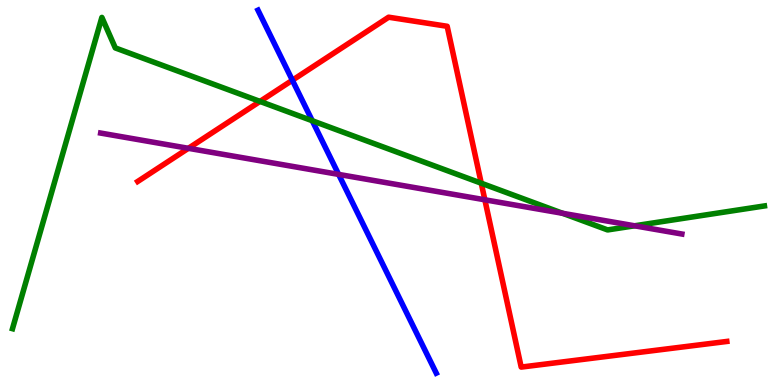[{'lines': ['blue', 'red'], 'intersections': [{'x': 3.77, 'y': 7.92}]}, {'lines': ['green', 'red'], 'intersections': [{'x': 3.35, 'y': 7.37}, {'x': 6.21, 'y': 5.24}]}, {'lines': ['purple', 'red'], 'intersections': [{'x': 2.43, 'y': 6.15}, {'x': 6.26, 'y': 4.81}]}, {'lines': ['blue', 'green'], 'intersections': [{'x': 4.03, 'y': 6.86}]}, {'lines': ['blue', 'purple'], 'intersections': [{'x': 4.37, 'y': 5.47}]}, {'lines': ['green', 'purple'], 'intersections': [{'x': 7.26, 'y': 4.46}, {'x': 8.19, 'y': 4.14}]}]